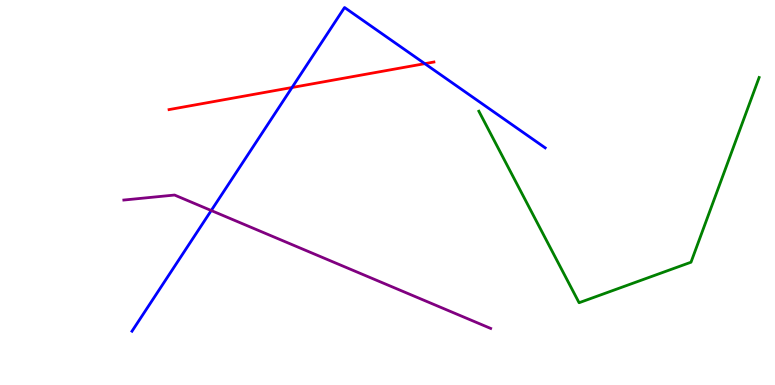[{'lines': ['blue', 'red'], 'intersections': [{'x': 3.77, 'y': 7.73}, {'x': 5.48, 'y': 8.35}]}, {'lines': ['green', 'red'], 'intersections': []}, {'lines': ['purple', 'red'], 'intersections': []}, {'lines': ['blue', 'green'], 'intersections': []}, {'lines': ['blue', 'purple'], 'intersections': [{'x': 2.73, 'y': 4.53}]}, {'lines': ['green', 'purple'], 'intersections': []}]